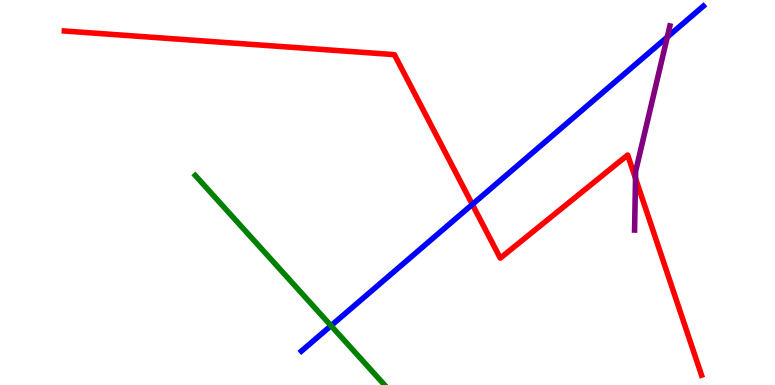[{'lines': ['blue', 'red'], 'intersections': [{'x': 6.09, 'y': 4.69}]}, {'lines': ['green', 'red'], 'intersections': []}, {'lines': ['purple', 'red'], 'intersections': [{'x': 8.2, 'y': 5.37}]}, {'lines': ['blue', 'green'], 'intersections': [{'x': 4.27, 'y': 1.54}]}, {'lines': ['blue', 'purple'], 'intersections': [{'x': 8.61, 'y': 9.04}]}, {'lines': ['green', 'purple'], 'intersections': []}]